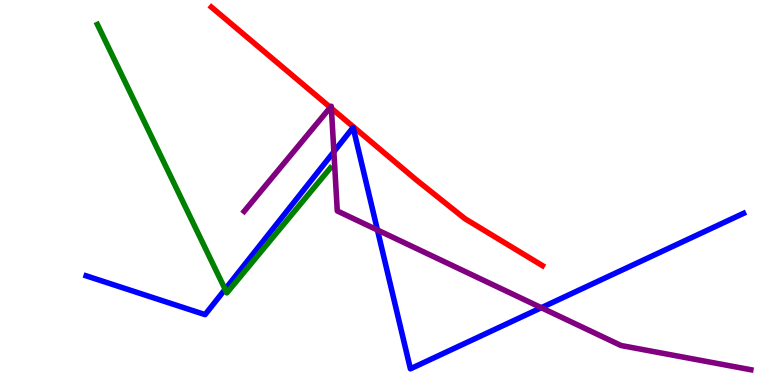[{'lines': ['blue', 'red'], 'intersections': []}, {'lines': ['green', 'red'], 'intersections': []}, {'lines': ['purple', 'red'], 'intersections': [{'x': 4.26, 'y': 7.21}, {'x': 4.28, 'y': 7.19}]}, {'lines': ['blue', 'green'], 'intersections': [{'x': 2.9, 'y': 2.49}]}, {'lines': ['blue', 'purple'], 'intersections': [{'x': 4.31, 'y': 6.06}, {'x': 4.87, 'y': 4.03}, {'x': 6.98, 'y': 2.01}]}, {'lines': ['green', 'purple'], 'intersections': []}]